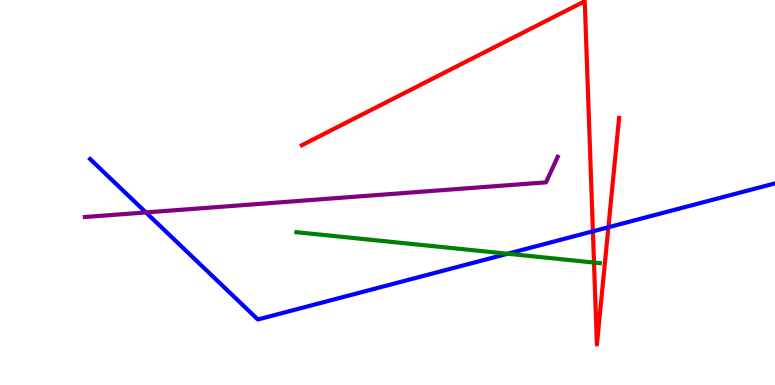[{'lines': ['blue', 'red'], 'intersections': [{'x': 7.65, 'y': 3.99}, {'x': 7.85, 'y': 4.1}]}, {'lines': ['green', 'red'], 'intersections': [{'x': 7.66, 'y': 3.18}]}, {'lines': ['purple', 'red'], 'intersections': []}, {'lines': ['blue', 'green'], 'intersections': [{'x': 6.55, 'y': 3.41}]}, {'lines': ['blue', 'purple'], 'intersections': [{'x': 1.88, 'y': 4.48}]}, {'lines': ['green', 'purple'], 'intersections': []}]